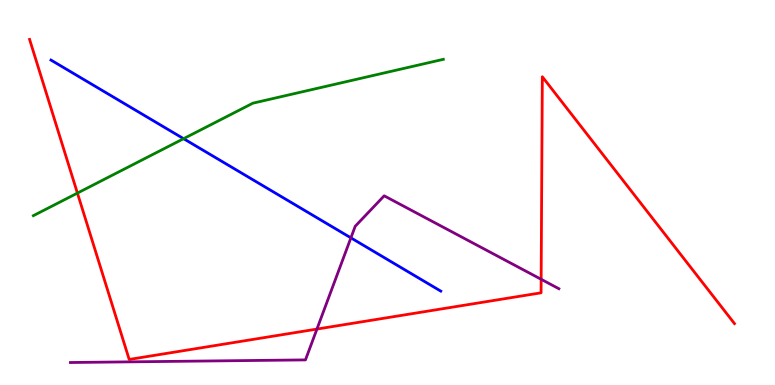[{'lines': ['blue', 'red'], 'intersections': []}, {'lines': ['green', 'red'], 'intersections': [{'x': 0.999, 'y': 4.98}]}, {'lines': ['purple', 'red'], 'intersections': [{'x': 4.09, 'y': 1.45}, {'x': 6.98, 'y': 2.75}]}, {'lines': ['blue', 'green'], 'intersections': [{'x': 2.37, 'y': 6.4}]}, {'lines': ['blue', 'purple'], 'intersections': [{'x': 4.53, 'y': 3.82}]}, {'lines': ['green', 'purple'], 'intersections': []}]